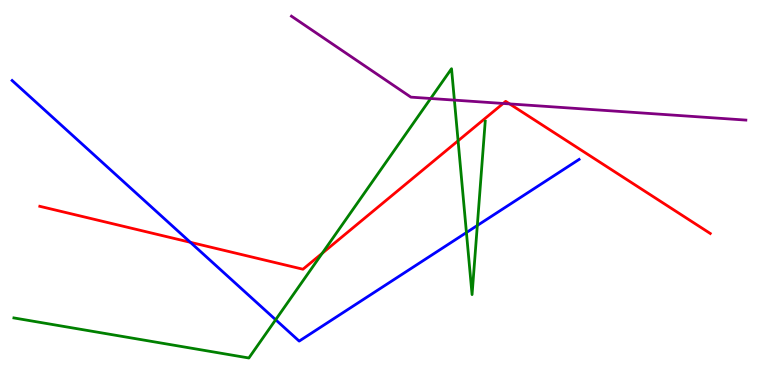[{'lines': ['blue', 'red'], 'intersections': [{'x': 2.46, 'y': 3.71}]}, {'lines': ['green', 'red'], 'intersections': [{'x': 4.16, 'y': 3.42}, {'x': 5.91, 'y': 6.34}]}, {'lines': ['purple', 'red'], 'intersections': [{'x': 6.49, 'y': 7.31}, {'x': 6.58, 'y': 7.3}]}, {'lines': ['blue', 'green'], 'intersections': [{'x': 3.56, 'y': 1.69}, {'x': 6.02, 'y': 3.96}, {'x': 6.16, 'y': 4.14}]}, {'lines': ['blue', 'purple'], 'intersections': []}, {'lines': ['green', 'purple'], 'intersections': [{'x': 5.56, 'y': 7.44}, {'x': 5.86, 'y': 7.4}]}]